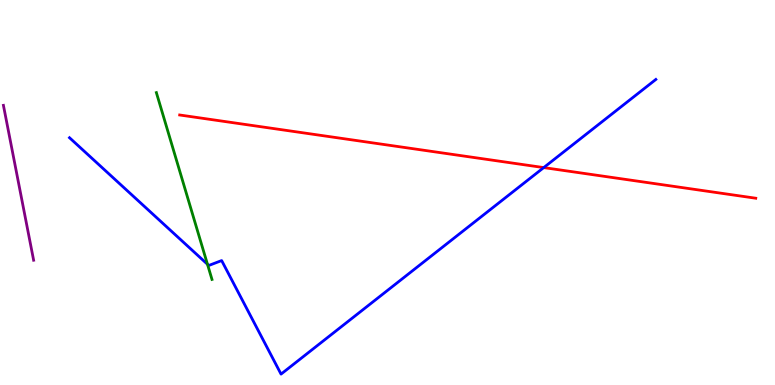[{'lines': ['blue', 'red'], 'intersections': [{'x': 7.02, 'y': 5.65}]}, {'lines': ['green', 'red'], 'intersections': []}, {'lines': ['purple', 'red'], 'intersections': []}, {'lines': ['blue', 'green'], 'intersections': [{'x': 2.68, 'y': 3.14}]}, {'lines': ['blue', 'purple'], 'intersections': []}, {'lines': ['green', 'purple'], 'intersections': []}]